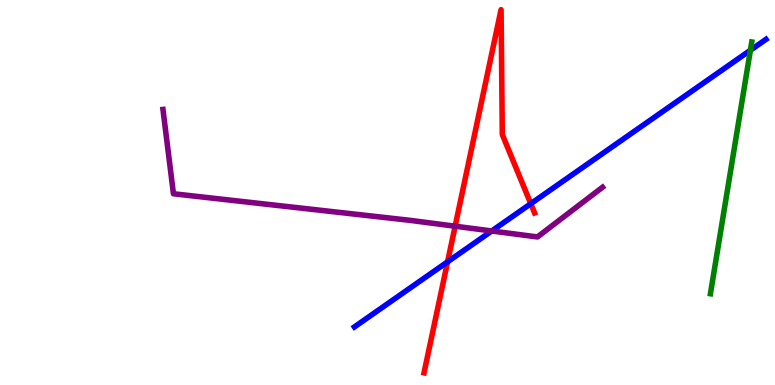[{'lines': ['blue', 'red'], 'intersections': [{'x': 5.78, 'y': 3.2}, {'x': 6.85, 'y': 4.71}]}, {'lines': ['green', 'red'], 'intersections': []}, {'lines': ['purple', 'red'], 'intersections': [{'x': 5.87, 'y': 4.12}]}, {'lines': ['blue', 'green'], 'intersections': [{'x': 9.68, 'y': 8.69}]}, {'lines': ['blue', 'purple'], 'intersections': [{'x': 6.34, 'y': 4.0}]}, {'lines': ['green', 'purple'], 'intersections': []}]